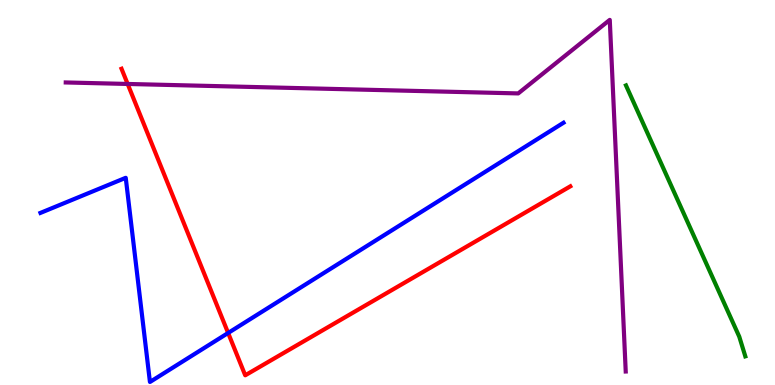[{'lines': ['blue', 'red'], 'intersections': [{'x': 2.94, 'y': 1.35}]}, {'lines': ['green', 'red'], 'intersections': []}, {'lines': ['purple', 'red'], 'intersections': [{'x': 1.65, 'y': 7.82}]}, {'lines': ['blue', 'green'], 'intersections': []}, {'lines': ['blue', 'purple'], 'intersections': []}, {'lines': ['green', 'purple'], 'intersections': []}]